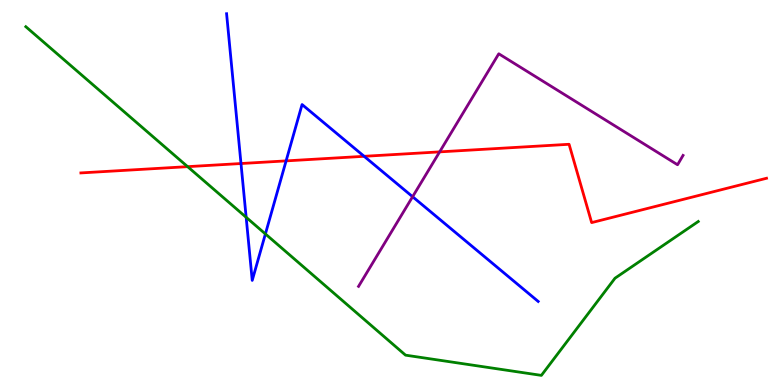[{'lines': ['blue', 'red'], 'intersections': [{'x': 3.11, 'y': 5.75}, {'x': 3.69, 'y': 5.82}, {'x': 4.7, 'y': 5.94}]}, {'lines': ['green', 'red'], 'intersections': [{'x': 2.42, 'y': 5.67}]}, {'lines': ['purple', 'red'], 'intersections': [{'x': 5.67, 'y': 6.06}]}, {'lines': ['blue', 'green'], 'intersections': [{'x': 3.18, 'y': 4.36}, {'x': 3.42, 'y': 3.92}]}, {'lines': ['blue', 'purple'], 'intersections': [{'x': 5.32, 'y': 4.89}]}, {'lines': ['green', 'purple'], 'intersections': []}]